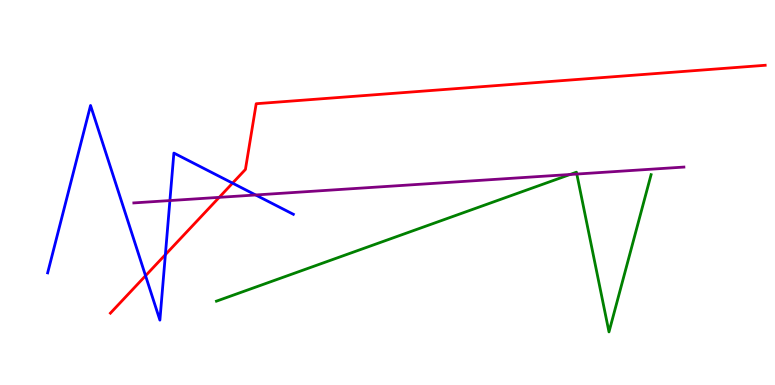[{'lines': ['blue', 'red'], 'intersections': [{'x': 1.88, 'y': 2.84}, {'x': 2.13, 'y': 3.39}, {'x': 3.0, 'y': 5.24}]}, {'lines': ['green', 'red'], 'intersections': []}, {'lines': ['purple', 'red'], 'intersections': [{'x': 2.83, 'y': 4.87}]}, {'lines': ['blue', 'green'], 'intersections': []}, {'lines': ['blue', 'purple'], 'intersections': [{'x': 2.19, 'y': 4.79}, {'x': 3.3, 'y': 4.94}]}, {'lines': ['green', 'purple'], 'intersections': [{'x': 7.36, 'y': 5.47}, {'x': 7.44, 'y': 5.48}]}]